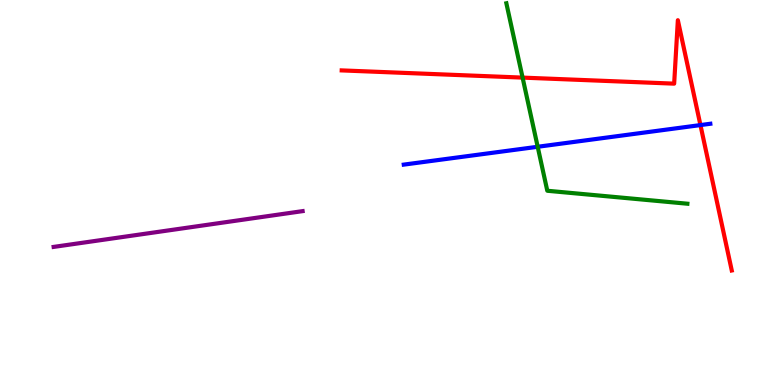[{'lines': ['blue', 'red'], 'intersections': [{'x': 9.04, 'y': 6.75}]}, {'lines': ['green', 'red'], 'intersections': [{'x': 6.74, 'y': 7.98}]}, {'lines': ['purple', 'red'], 'intersections': []}, {'lines': ['blue', 'green'], 'intersections': [{'x': 6.94, 'y': 6.19}]}, {'lines': ['blue', 'purple'], 'intersections': []}, {'lines': ['green', 'purple'], 'intersections': []}]